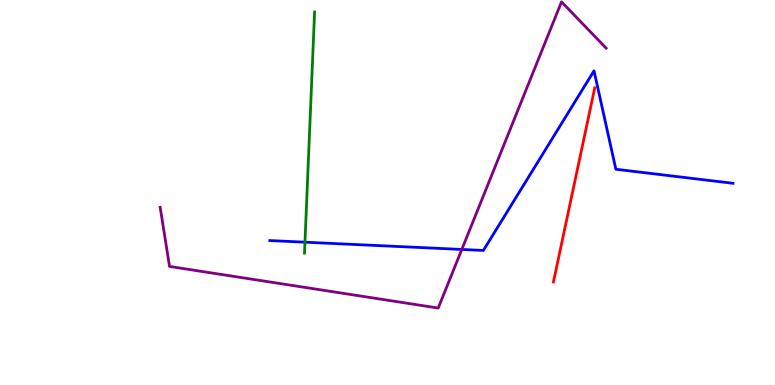[{'lines': ['blue', 'red'], 'intersections': []}, {'lines': ['green', 'red'], 'intersections': []}, {'lines': ['purple', 'red'], 'intersections': []}, {'lines': ['blue', 'green'], 'intersections': [{'x': 3.93, 'y': 3.71}]}, {'lines': ['blue', 'purple'], 'intersections': [{'x': 5.96, 'y': 3.52}]}, {'lines': ['green', 'purple'], 'intersections': []}]